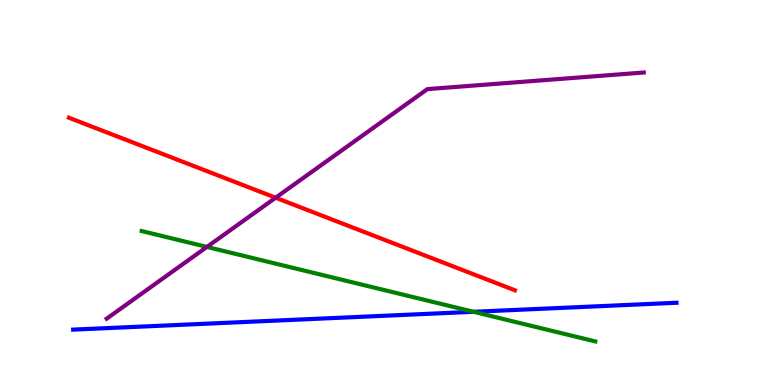[{'lines': ['blue', 'red'], 'intersections': []}, {'lines': ['green', 'red'], 'intersections': []}, {'lines': ['purple', 'red'], 'intersections': [{'x': 3.56, 'y': 4.86}]}, {'lines': ['blue', 'green'], 'intersections': [{'x': 6.11, 'y': 1.9}]}, {'lines': ['blue', 'purple'], 'intersections': []}, {'lines': ['green', 'purple'], 'intersections': [{'x': 2.67, 'y': 3.59}]}]